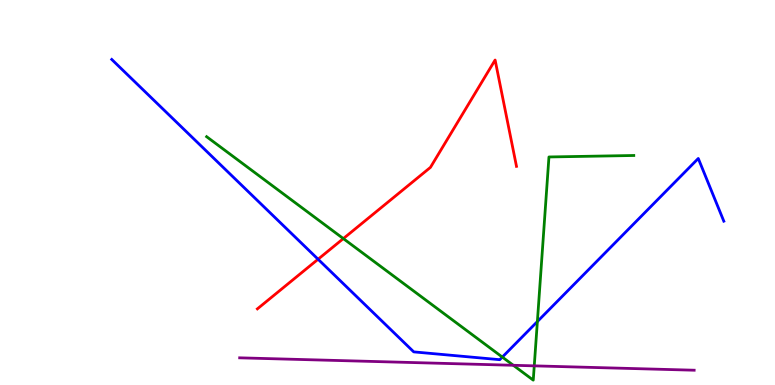[{'lines': ['blue', 'red'], 'intersections': [{'x': 4.1, 'y': 3.27}]}, {'lines': ['green', 'red'], 'intersections': [{'x': 4.43, 'y': 3.8}]}, {'lines': ['purple', 'red'], 'intersections': []}, {'lines': ['blue', 'green'], 'intersections': [{'x': 6.48, 'y': 0.725}, {'x': 6.93, 'y': 1.65}]}, {'lines': ['blue', 'purple'], 'intersections': []}, {'lines': ['green', 'purple'], 'intersections': [{'x': 6.62, 'y': 0.512}, {'x': 6.89, 'y': 0.497}]}]